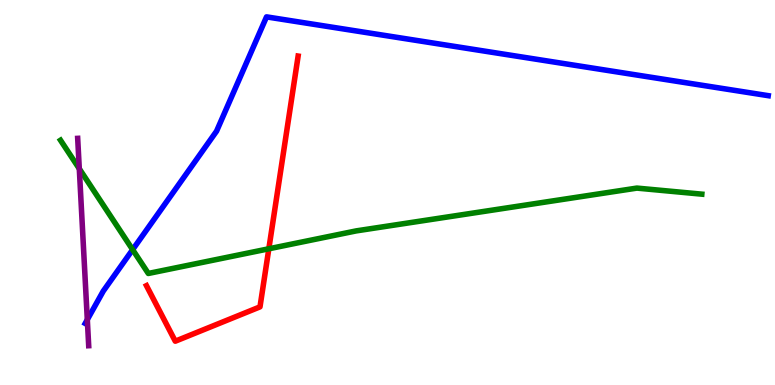[{'lines': ['blue', 'red'], 'intersections': []}, {'lines': ['green', 'red'], 'intersections': [{'x': 3.47, 'y': 3.54}]}, {'lines': ['purple', 'red'], 'intersections': []}, {'lines': ['blue', 'green'], 'intersections': [{'x': 1.71, 'y': 3.52}]}, {'lines': ['blue', 'purple'], 'intersections': [{'x': 1.13, 'y': 1.7}]}, {'lines': ['green', 'purple'], 'intersections': [{'x': 1.02, 'y': 5.62}]}]